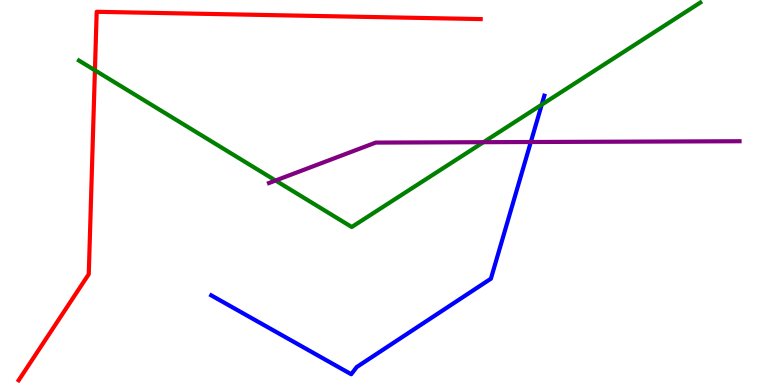[{'lines': ['blue', 'red'], 'intersections': []}, {'lines': ['green', 'red'], 'intersections': [{'x': 1.22, 'y': 8.17}]}, {'lines': ['purple', 'red'], 'intersections': []}, {'lines': ['blue', 'green'], 'intersections': [{'x': 6.99, 'y': 7.28}]}, {'lines': ['blue', 'purple'], 'intersections': [{'x': 6.85, 'y': 6.31}]}, {'lines': ['green', 'purple'], 'intersections': [{'x': 3.56, 'y': 5.31}, {'x': 6.24, 'y': 6.31}]}]